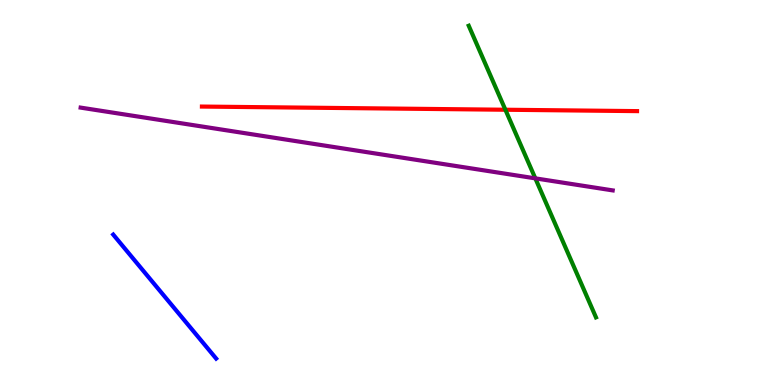[{'lines': ['blue', 'red'], 'intersections': []}, {'lines': ['green', 'red'], 'intersections': [{'x': 6.52, 'y': 7.15}]}, {'lines': ['purple', 'red'], 'intersections': []}, {'lines': ['blue', 'green'], 'intersections': []}, {'lines': ['blue', 'purple'], 'intersections': []}, {'lines': ['green', 'purple'], 'intersections': [{'x': 6.91, 'y': 5.37}]}]